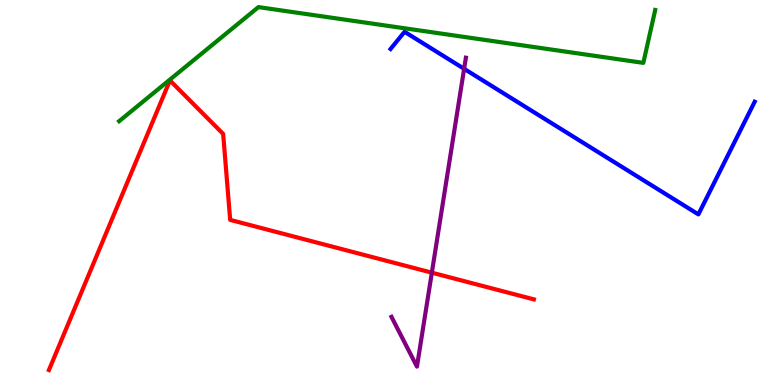[{'lines': ['blue', 'red'], 'intersections': []}, {'lines': ['green', 'red'], 'intersections': []}, {'lines': ['purple', 'red'], 'intersections': [{'x': 5.57, 'y': 2.92}]}, {'lines': ['blue', 'green'], 'intersections': []}, {'lines': ['blue', 'purple'], 'intersections': [{'x': 5.99, 'y': 8.21}]}, {'lines': ['green', 'purple'], 'intersections': []}]